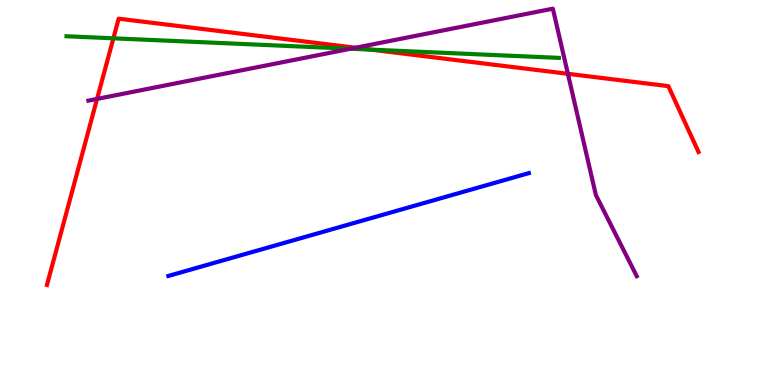[{'lines': ['blue', 'red'], 'intersections': []}, {'lines': ['green', 'red'], 'intersections': [{'x': 1.46, 'y': 9.0}, {'x': 4.78, 'y': 8.71}]}, {'lines': ['purple', 'red'], 'intersections': [{'x': 1.25, 'y': 7.43}, {'x': 4.59, 'y': 8.76}, {'x': 7.33, 'y': 8.08}]}, {'lines': ['blue', 'green'], 'intersections': []}, {'lines': ['blue', 'purple'], 'intersections': []}, {'lines': ['green', 'purple'], 'intersections': [{'x': 4.52, 'y': 8.73}]}]